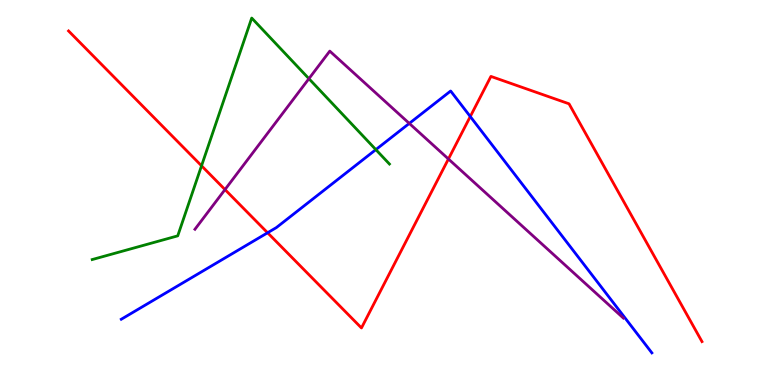[{'lines': ['blue', 'red'], 'intersections': [{'x': 3.45, 'y': 3.95}, {'x': 6.07, 'y': 6.97}]}, {'lines': ['green', 'red'], 'intersections': [{'x': 2.6, 'y': 5.69}]}, {'lines': ['purple', 'red'], 'intersections': [{'x': 2.9, 'y': 5.08}, {'x': 5.79, 'y': 5.87}]}, {'lines': ['blue', 'green'], 'intersections': [{'x': 4.85, 'y': 6.11}]}, {'lines': ['blue', 'purple'], 'intersections': [{'x': 5.28, 'y': 6.79}]}, {'lines': ['green', 'purple'], 'intersections': [{'x': 3.99, 'y': 7.96}]}]